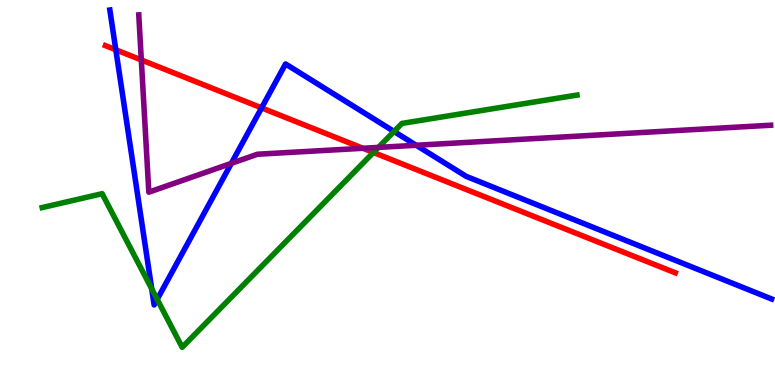[{'lines': ['blue', 'red'], 'intersections': [{'x': 1.49, 'y': 8.71}, {'x': 3.38, 'y': 7.2}]}, {'lines': ['green', 'red'], 'intersections': [{'x': 4.82, 'y': 6.04}]}, {'lines': ['purple', 'red'], 'intersections': [{'x': 1.82, 'y': 8.44}, {'x': 4.68, 'y': 6.15}]}, {'lines': ['blue', 'green'], 'intersections': [{'x': 1.96, 'y': 2.5}, {'x': 2.03, 'y': 2.22}, {'x': 5.08, 'y': 6.59}]}, {'lines': ['blue', 'purple'], 'intersections': [{'x': 2.99, 'y': 5.76}, {'x': 5.37, 'y': 6.23}]}, {'lines': ['green', 'purple'], 'intersections': [{'x': 4.88, 'y': 6.17}]}]